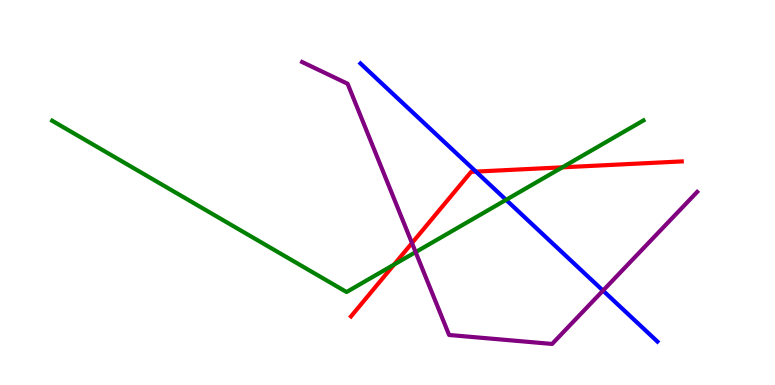[{'lines': ['blue', 'red'], 'intersections': [{'x': 6.14, 'y': 5.54}]}, {'lines': ['green', 'red'], 'intersections': [{'x': 5.09, 'y': 3.13}, {'x': 7.26, 'y': 5.65}]}, {'lines': ['purple', 'red'], 'intersections': [{'x': 5.32, 'y': 3.69}]}, {'lines': ['blue', 'green'], 'intersections': [{'x': 6.53, 'y': 4.81}]}, {'lines': ['blue', 'purple'], 'intersections': [{'x': 7.78, 'y': 2.45}]}, {'lines': ['green', 'purple'], 'intersections': [{'x': 5.36, 'y': 3.45}]}]